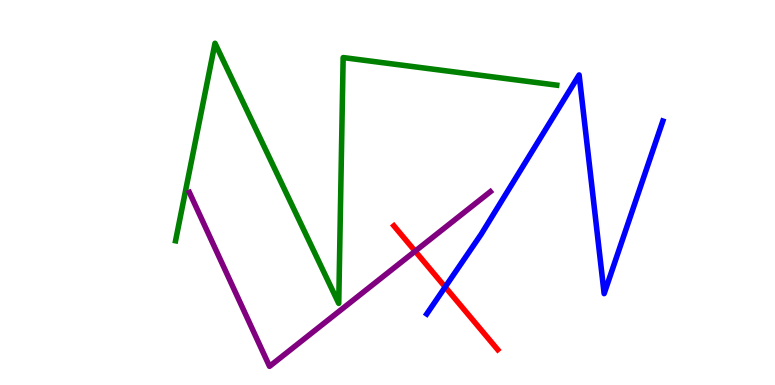[{'lines': ['blue', 'red'], 'intersections': [{'x': 5.74, 'y': 2.55}]}, {'lines': ['green', 'red'], 'intersections': []}, {'lines': ['purple', 'red'], 'intersections': [{'x': 5.36, 'y': 3.48}]}, {'lines': ['blue', 'green'], 'intersections': []}, {'lines': ['blue', 'purple'], 'intersections': []}, {'lines': ['green', 'purple'], 'intersections': []}]